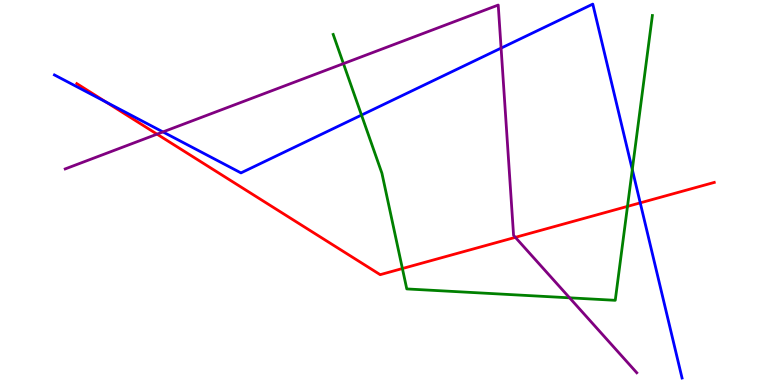[{'lines': ['blue', 'red'], 'intersections': [{'x': 1.37, 'y': 7.35}, {'x': 8.26, 'y': 4.73}]}, {'lines': ['green', 'red'], 'intersections': [{'x': 5.19, 'y': 3.03}, {'x': 8.1, 'y': 4.64}]}, {'lines': ['purple', 'red'], 'intersections': [{'x': 2.03, 'y': 6.52}, {'x': 6.65, 'y': 3.84}]}, {'lines': ['blue', 'green'], 'intersections': [{'x': 4.66, 'y': 7.01}, {'x': 8.16, 'y': 5.6}]}, {'lines': ['blue', 'purple'], 'intersections': [{'x': 2.1, 'y': 6.57}, {'x': 6.47, 'y': 8.75}]}, {'lines': ['green', 'purple'], 'intersections': [{'x': 4.43, 'y': 8.35}, {'x': 7.35, 'y': 2.26}]}]